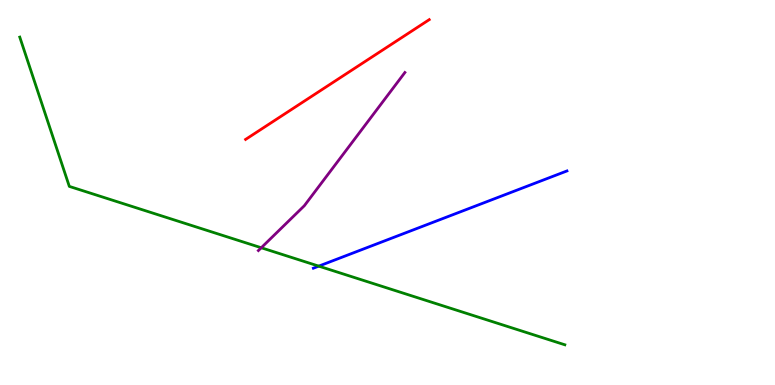[{'lines': ['blue', 'red'], 'intersections': []}, {'lines': ['green', 'red'], 'intersections': []}, {'lines': ['purple', 'red'], 'intersections': []}, {'lines': ['blue', 'green'], 'intersections': [{'x': 4.11, 'y': 3.09}]}, {'lines': ['blue', 'purple'], 'intersections': []}, {'lines': ['green', 'purple'], 'intersections': [{'x': 3.37, 'y': 3.56}]}]